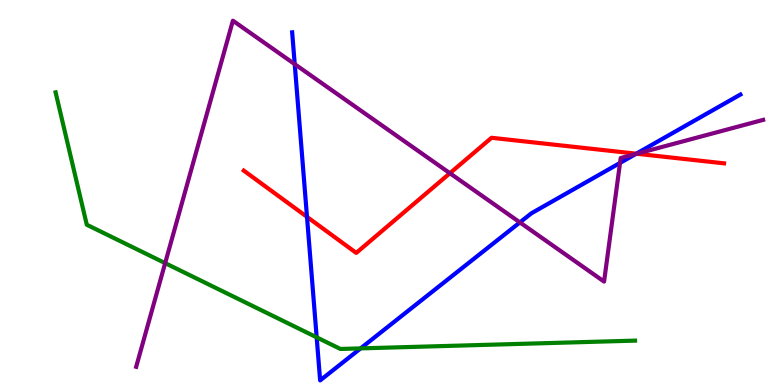[{'lines': ['blue', 'red'], 'intersections': [{'x': 3.96, 'y': 4.37}, {'x': 8.21, 'y': 6.01}]}, {'lines': ['green', 'red'], 'intersections': []}, {'lines': ['purple', 'red'], 'intersections': [{'x': 5.81, 'y': 5.5}, {'x': 8.22, 'y': 6.01}]}, {'lines': ['blue', 'green'], 'intersections': [{'x': 4.09, 'y': 1.24}, {'x': 4.65, 'y': 0.951}]}, {'lines': ['blue', 'purple'], 'intersections': [{'x': 3.8, 'y': 8.33}, {'x': 6.71, 'y': 4.22}, {'x': 8.0, 'y': 5.77}, {'x': 8.2, 'y': 6.0}]}, {'lines': ['green', 'purple'], 'intersections': [{'x': 2.13, 'y': 3.17}]}]